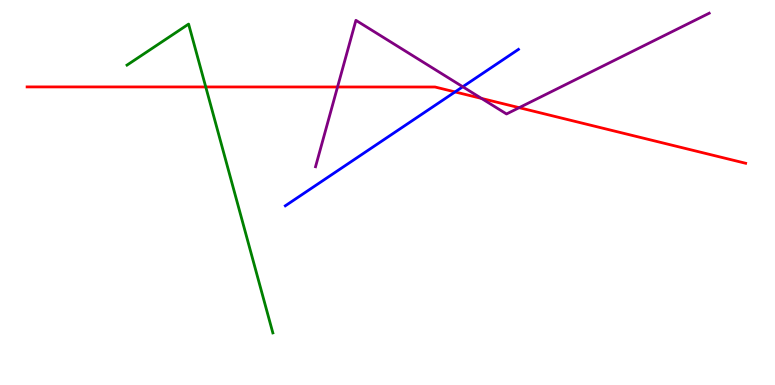[{'lines': ['blue', 'red'], 'intersections': [{'x': 5.87, 'y': 7.61}]}, {'lines': ['green', 'red'], 'intersections': [{'x': 2.65, 'y': 7.74}]}, {'lines': ['purple', 'red'], 'intersections': [{'x': 4.36, 'y': 7.74}, {'x': 6.21, 'y': 7.44}, {'x': 6.7, 'y': 7.2}]}, {'lines': ['blue', 'green'], 'intersections': []}, {'lines': ['blue', 'purple'], 'intersections': [{'x': 5.97, 'y': 7.75}]}, {'lines': ['green', 'purple'], 'intersections': []}]